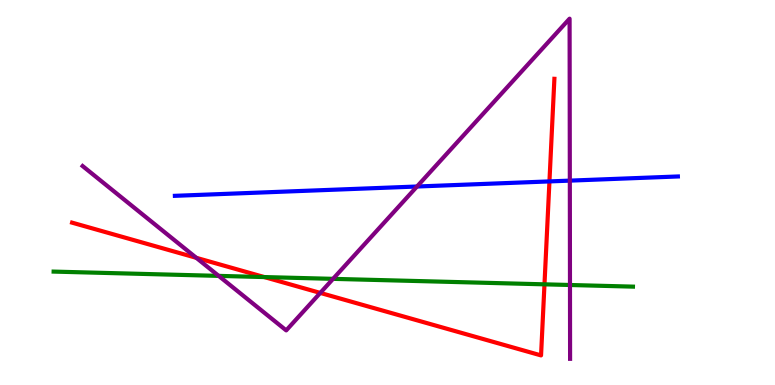[{'lines': ['blue', 'red'], 'intersections': [{'x': 7.09, 'y': 5.29}]}, {'lines': ['green', 'red'], 'intersections': [{'x': 3.41, 'y': 2.8}, {'x': 7.03, 'y': 2.61}]}, {'lines': ['purple', 'red'], 'intersections': [{'x': 2.53, 'y': 3.3}, {'x': 4.13, 'y': 2.39}]}, {'lines': ['blue', 'green'], 'intersections': []}, {'lines': ['blue', 'purple'], 'intersections': [{'x': 5.38, 'y': 5.16}, {'x': 7.35, 'y': 5.31}]}, {'lines': ['green', 'purple'], 'intersections': [{'x': 2.82, 'y': 2.83}, {'x': 4.3, 'y': 2.76}, {'x': 7.35, 'y': 2.6}]}]